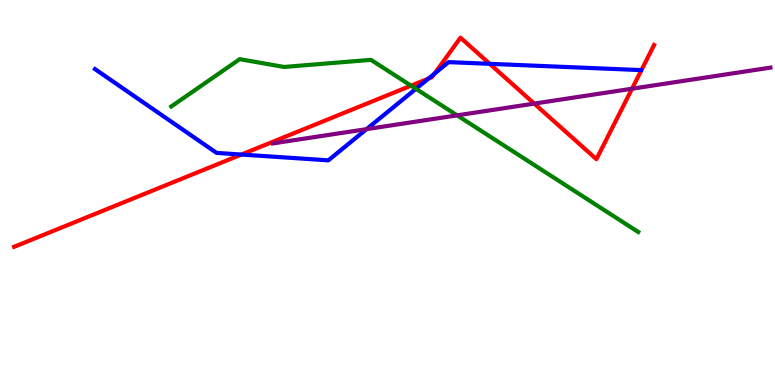[{'lines': ['blue', 'red'], 'intersections': [{'x': 3.11, 'y': 5.99}, {'x': 5.53, 'y': 7.96}, {'x': 5.61, 'y': 8.09}, {'x': 6.32, 'y': 8.34}]}, {'lines': ['green', 'red'], 'intersections': [{'x': 5.3, 'y': 7.77}]}, {'lines': ['purple', 'red'], 'intersections': [{'x': 6.89, 'y': 7.31}, {'x': 8.16, 'y': 7.7}]}, {'lines': ['blue', 'green'], 'intersections': [{'x': 5.37, 'y': 7.69}]}, {'lines': ['blue', 'purple'], 'intersections': [{'x': 4.73, 'y': 6.65}]}, {'lines': ['green', 'purple'], 'intersections': [{'x': 5.9, 'y': 7.0}]}]